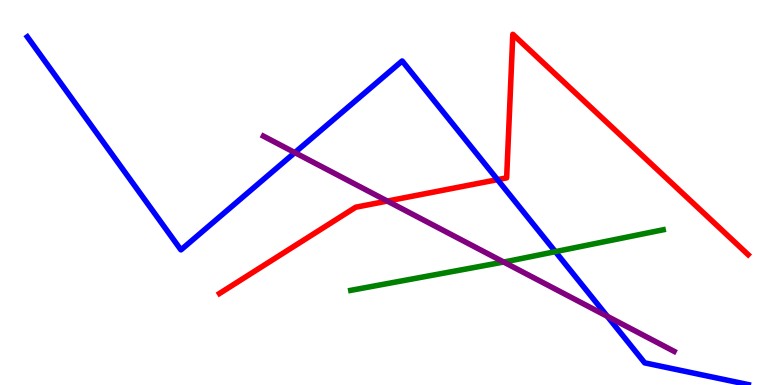[{'lines': ['blue', 'red'], 'intersections': [{'x': 6.42, 'y': 5.33}]}, {'lines': ['green', 'red'], 'intersections': []}, {'lines': ['purple', 'red'], 'intersections': [{'x': 5.0, 'y': 4.78}]}, {'lines': ['blue', 'green'], 'intersections': [{'x': 7.17, 'y': 3.46}]}, {'lines': ['blue', 'purple'], 'intersections': [{'x': 3.8, 'y': 6.04}, {'x': 7.84, 'y': 1.78}]}, {'lines': ['green', 'purple'], 'intersections': [{'x': 6.5, 'y': 3.19}]}]